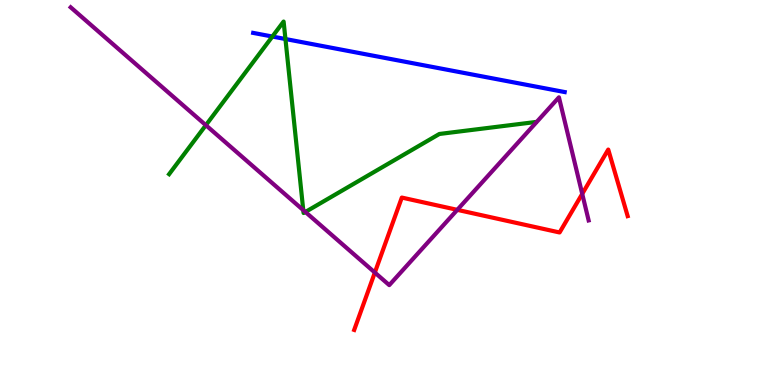[{'lines': ['blue', 'red'], 'intersections': []}, {'lines': ['green', 'red'], 'intersections': []}, {'lines': ['purple', 'red'], 'intersections': [{'x': 4.84, 'y': 2.92}, {'x': 5.9, 'y': 4.55}, {'x': 7.51, 'y': 4.96}]}, {'lines': ['blue', 'green'], 'intersections': [{'x': 3.51, 'y': 9.05}, {'x': 3.68, 'y': 8.99}]}, {'lines': ['blue', 'purple'], 'intersections': []}, {'lines': ['green', 'purple'], 'intersections': [{'x': 2.66, 'y': 6.75}, {'x': 3.91, 'y': 4.54}, {'x': 3.94, 'y': 4.49}]}]